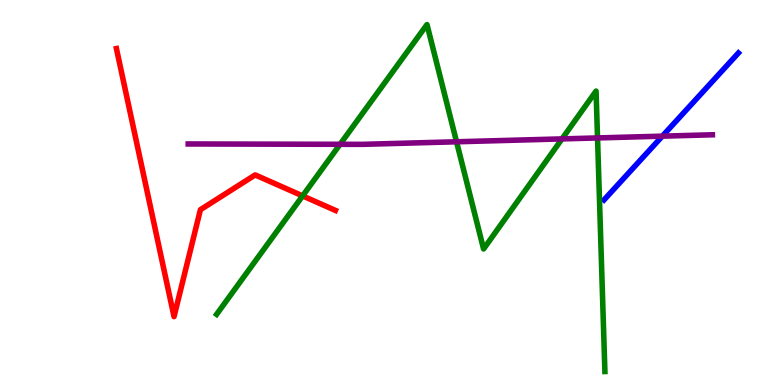[{'lines': ['blue', 'red'], 'intersections': []}, {'lines': ['green', 'red'], 'intersections': [{'x': 3.9, 'y': 4.91}]}, {'lines': ['purple', 'red'], 'intersections': []}, {'lines': ['blue', 'green'], 'intersections': []}, {'lines': ['blue', 'purple'], 'intersections': [{'x': 8.55, 'y': 6.46}]}, {'lines': ['green', 'purple'], 'intersections': [{'x': 4.39, 'y': 6.25}, {'x': 5.89, 'y': 6.32}, {'x': 7.25, 'y': 6.39}, {'x': 7.71, 'y': 6.42}]}]